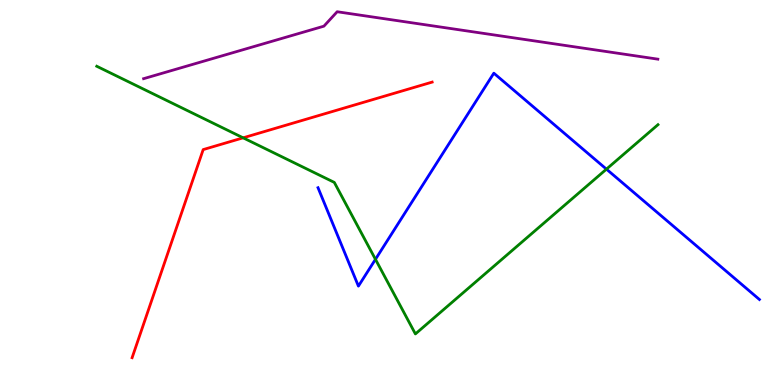[{'lines': ['blue', 'red'], 'intersections': []}, {'lines': ['green', 'red'], 'intersections': [{'x': 3.14, 'y': 6.42}]}, {'lines': ['purple', 'red'], 'intersections': []}, {'lines': ['blue', 'green'], 'intersections': [{'x': 4.84, 'y': 3.26}, {'x': 7.83, 'y': 5.61}]}, {'lines': ['blue', 'purple'], 'intersections': []}, {'lines': ['green', 'purple'], 'intersections': []}]